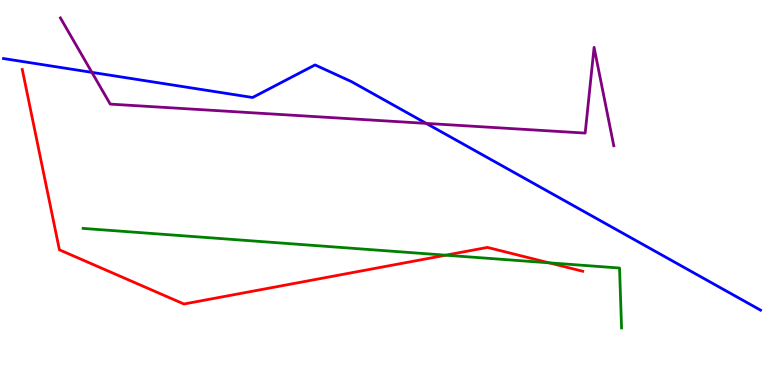[{'lines': ['blue', 'red'], 'intersections': []}, {'lines': ['green', 'red'], 'intersections': [{'x': 5.75, 'y': 3.37}, {'x': 7.08, 'y': 3.17}]}, {'lines': ['purple', 'red'], 'intersections': []}, {'lines': ['blue', 'green'], 'intersections': []}, {'lines': ['blue', 'purple'], 'intersections': [{'x': 1.19, 'y': 8.12}, {'x': 5.5, 'y': 6.79}]}, {'lines': ['green', 'purple'], 'intersections': []}]